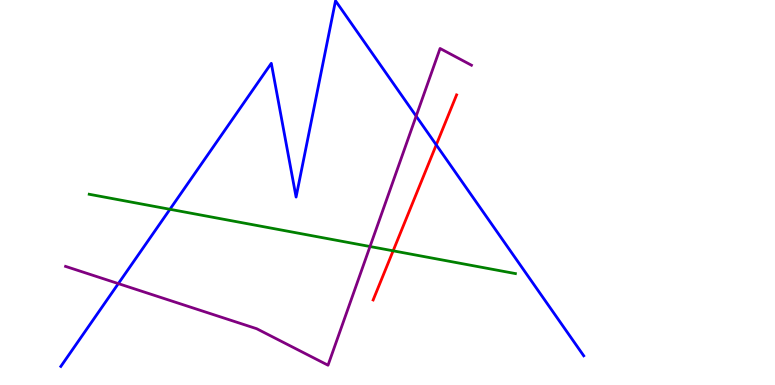[{'lines': ['blue', 'red'], 'intersections': [{'x': 5.63, 'y': 6.24}]}, {'lines': ['green', 'red'], 'intersections': [{'x': 5.07, 'y': 3.49}]}, {'lines': ['purple', 'red'], 'intersections': []}, {'lines': ['blue', 'green'], 'intersections': [{'x': 2.19, 'y': 4.56}]}, {'lines': ['blue', 'purple'], 'intersections': [{'x': 1.53, 'y': 2.63}, {'x': 5.37, 'y': 6.98}]}, {'lines': ['green', 'purple'], 'intersections': [{'x': 4.77, 'y': 3.6}]}]